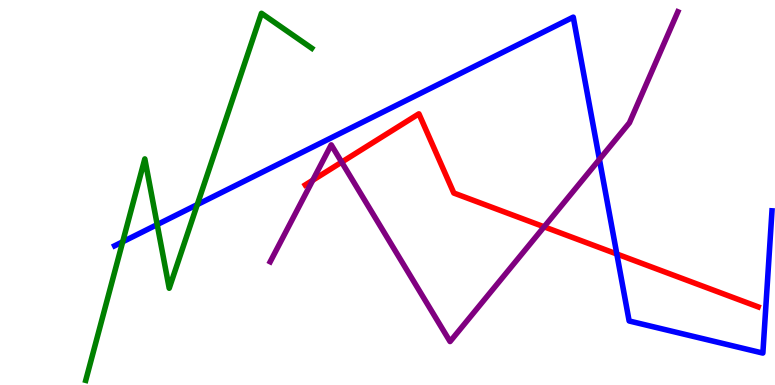[{'lines': ['blue', 'red'], 'intersections': [{'x': 7.96, 'y': 3.4}]}, {'lines': ['green', 'red'], 'intersections': []}, {'lines': ['purple', 'red'], 'intersections': [{'x': 4.04, 'y': 5.32}, {'x': 4.41, 'y': 5.79}, {'x': 7.02, 'y': 4.11}]}, {'lines': ['blue', 'green'], 'intersections': [{'x': 1.58, 'y': 3.72}, {'x': 2.03, 'y': 4.17}, {'x': 2.55, 'y': 4.69}]}, {'lines': ['blue', 'purple'], 'intersections': [{'x': 7.73, 'y': 5.86}]}, {'lines': ['green', 'purple'], 'intersections': []}]